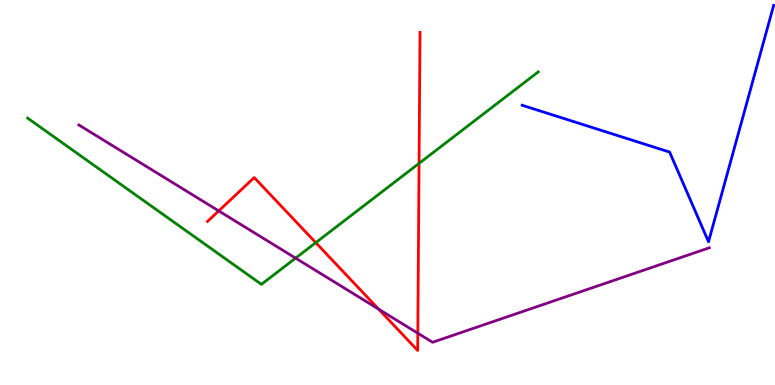[{'lines': ['blue', 'red'], 'intersections': []}, {'lines': ['green', 'red'], 'intersections': [{'x': 4.07, 'y': 3.7}, {'x': 5.41, 'y': 5.76}]}, {'lines': ['purple', 'red'], 'intersections': [{'x': 2.82, 'y': 4.52}, {'x': 4.89, 'y': 1.97}, {'x': 5.39, 'y': 1.34}]}, {'lines': ['blue', 'green'], 'intersections': []}, {'lines': ['blue', 'purple'], 'intersections': []}, {'lines': ['green', 'purple'], 'intersections': [{'x': 3.81, 'y': 3.3}]}]